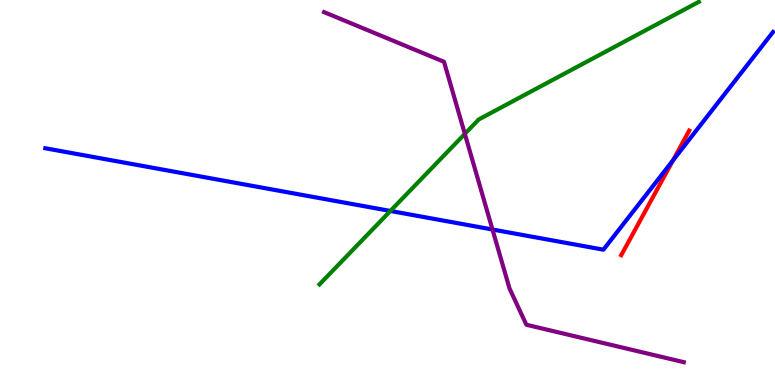[{'lines': ['blue', 'red'], 'intersections': [{'x': 8.68, 'y': 5.83}]}, {'lines': ['green', 'red'], 'intersections': []}, {'lines': ['purple', 'red'], 'intersections': []}, {'lines': ['blue', 'green'], 'intersections': [{'x': 5.04, 'y': 4.52}]}, {'lines': ['blue', 'purple'], 'intersections': [{'x': 6.35, 'y': 4.04}]}, {'lines': ['green', 'purple'], 'intersections': [{'x': 6.0, 'y': 6.52}]}]